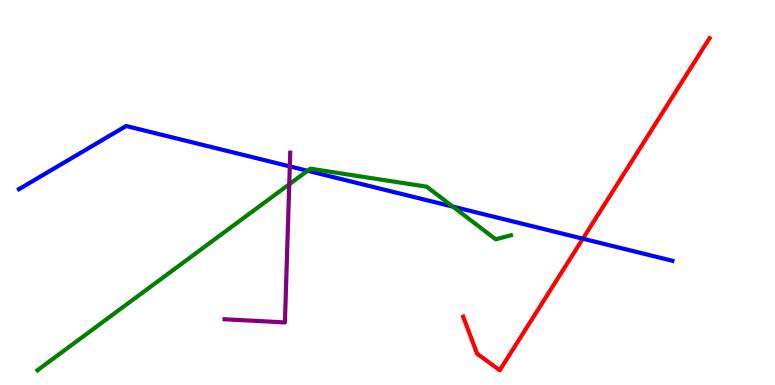[{'lines': ['blue', 'red'], 'intersections': [{'x': 7.52, 'y': 3.8}]}, {'lines': ['green', 'red'], 'intersections': []}, {'lines': ['purple', 'red'], 'intersections': []}, {'lines': ['blue', 'green'], 'intersections': [{'x': 3.97, 'y': 5.56}, {'x': 5.84, 'y': 4.63}]}, {'lines': ['blue', 'purple'], 'intersections': [{'x': 3.74, 'y': 5.68}]}, {'lines': ['green', 'purple'], 'intersections': [{'x': 3.73, 'y': 5.21}]}]